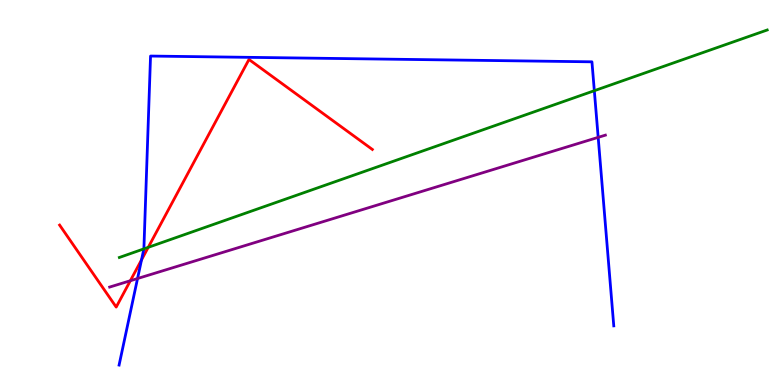[{'lines': ['blue', 'red'], 'intersections': [{'x': 1.83, 'y': 3.25}]}, {'lines': ['green', 'red'], 'intersections': [{'x': 1.91, 'y': 3.58}]}, {'lines': ['purple', 'red'], 'intersections': [{'x': 1.68, 'y': 2.71}]}, {'lines': ['blue', 'green'], 'intersections': [{'x': 1.86, 'y': 3.54}, {'x': 7.67, 'y': 7.64}]}, {'lines': ['blue', 'purple'], 'intersections': [{'x': 1.77, 'y': 2.77}, {'x': 7.72, 'y': 6.43}]}, {'lines': ['green', 'purple'], 'intersections': []}]